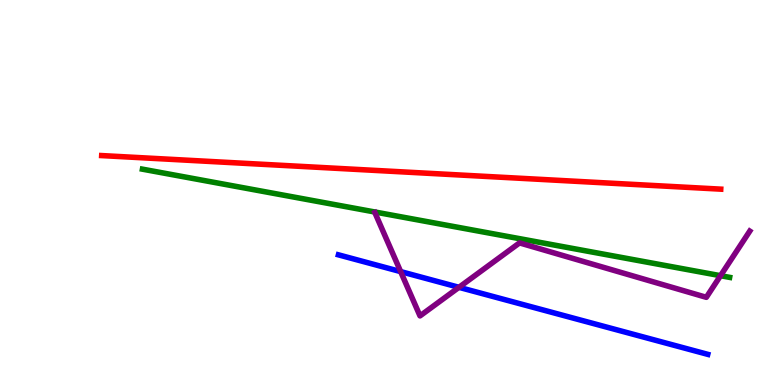[{'lines': ['blue', 'red'], 'intersections': []}, {'lines': ['green', 'red'], 'intersections': []}, {'lines': ['purple', 'red'], 'intersections': []}, {'lines': ['blue', 'green'], 'intersections': []}, {'lines': ['blue', 'purple'], 'intersections': [{'x': 5.17, 'y': 2.95}, {'x': 5.92, 'y': 2.54}]}, {'lines': ['green', 'purple'], 'intersections': [{'x': 9.3, 'y': 2.84}]}]